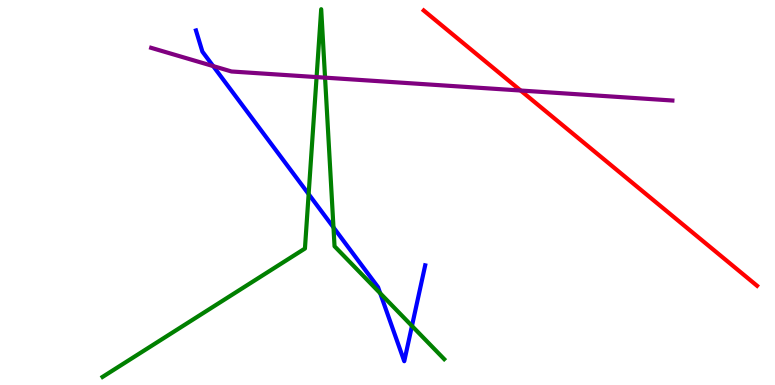[{'lines': ['blue', 'red'], 'intersections': []}, {'lines': ['green', 'red'], 'intersections': []}, {'lines': ['purple', 'red'], 'intersections': [{'x': 6.72, 'y': 7.65}]}, {'lines': ['blue', 'green'], 'intersections': [{'x': 3.98, 'y': 4.96}, {'x': 4.3, 'y': 4.09}, {'x': 4.91, 'y': 2.38}, {'x': 5.32, 'y': 1.53}]}, {'lines': ['blue', 'purple'], 'intersections': [{'x': 2.75, 'y': 8.28}]}, {'lines': ['green', 'purple'], 'intersections': [{'x': 4.08, 'y': 8.0}, {'x': 4.19, 'y': 7.98}]}]